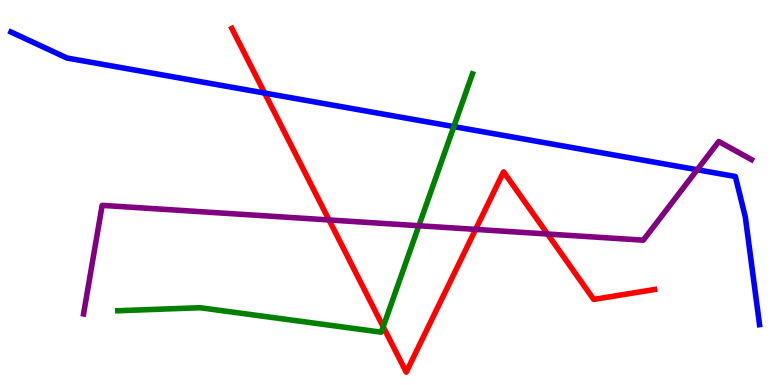[{'lines': ['blue', 'red'], 'intersections': [{'x': 3.41, 'y': 7.58}]}, {'lines': ['green', 'red'], 'intersections': [{'x': 4.94, 'y': 1.51}]}, {'lines': ['purple', 'red'], 'intersections': [{'x': 4.25, 'y': 4.29}, {'x': 6.14, 'y': 4.04}, {'x': 7.06, 'y': 3.92}]}, {'lines': ['blue', 'green'], 'intersections': [{'x': 5.86, 'y': 6.71}]}, {'lines': ['blue', 'purple'], 'intersections': [{'x': 9.0, 'y': 5.59}]}, {'lines': ['green', 'purple'], 'intersections': [{'x': 5.4, 'y': 4.14}]}]